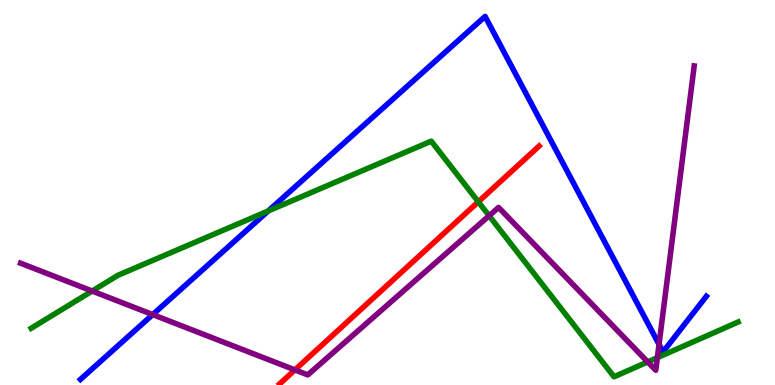[{'lines': ['blue', 'red'], 'intersections': []}, {'lines': ['green', 'red'], 'intersections': [{'x': 6.17, 'y': 4.76}]}, {'lines': ['purple', 'red'], 'intersections': [{'x': 3.81, 'y': 0.392}]}, {'lines': ['blue', 'green'], 'intersections': [{'x': 3.46, 'y': 4.52}]}, {'lines': ['blue', 'purple'], 'intersections': [{'x': 1.97, 'y': 1.83}, {'x': 8.5, 'y': 1.05}]}, {'lines': ['green', 'purple'], 'intersections': [{'x': 1.19, 'y': 2.44}, {'x': 6.31, 'y': 4.4}, {'x': 8.36, 'y': 0.6}, {'x': 8.48, 'y': 0.711}]}]